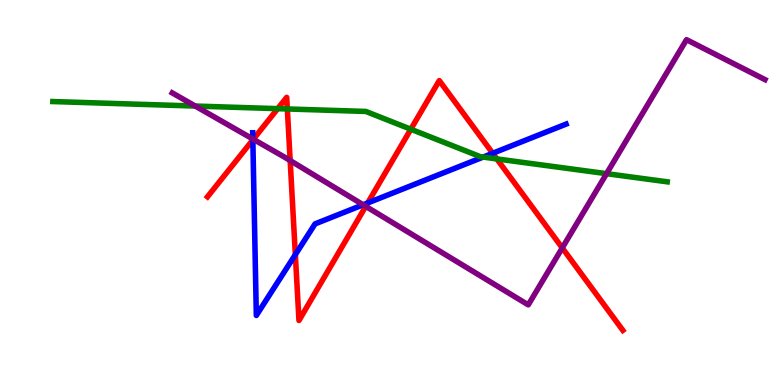[{'lines': ['blue', 'red'], 'intersections': [{'x': 3.26, 'y': 6.37}, {'x': 3.81, 'y': 3.39}, {'x': 4.74, 'y': 4.73}, {'x': 6.36, 'y': 6.02}]}, {'lines': ['green', 'red'], 'intersections': [{'x': 3.58, 'y': 7.18}, {'x': 3.71, 'y': 7.17}, {'x': 5.3, 'y': 6.64}, {'x': 6.41, 'y': 5.87}]}, {'lines': ['purple', 'red'], 'intersections': [{'x': 3.27, 'y': 6.38}, {'x': 3.74, 'y': 5.83}, {'x': 4.72, 'y': 4.64}, {'x': 7.25, 'y': 3.56}]}, {'lines': ['blue', 'green'], 'intersections': [{'x': 6.23, 'y': 5.92}]}, {'lines': ['blue', 'purple'], 'intersections': [{'x': 3.26, 'y': 6.39}, {'x': 4.69, 'y': 4.68}]}, {'lines': ['green', 'purple'], 'intersections': [{'x': 2.52, 'y': 7.25}, {'x': 7.83, 'y': 5.49}]}]